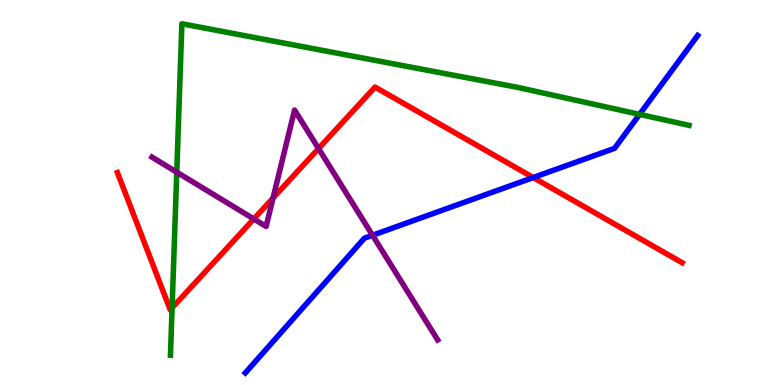[{'lines': ['blue', 'red'], 'intersections': [{'x': 6.88, 'y': 5.39}]}, {'lines': ['green', 'red'], 'intersections': [{'x': 2.22, 'y': 2.0}]}, {'lines': ['purple', 'red'], 'intersections': [{'x': 3.27, 'y': 4.31}, {'x': 3.52, 'y': 4.86}, {'x': 4.11, 'y': 6.14}]}, {'lines': ['blue', 'green'], 'intersections': [{'x': 8.25, 'y': 7.03}]}, {'lines': ['blue', 'purple'], 'intersections': [{'x': 4.81, 'y': 3.89}]}, {'lines': ['green', 'purple'], 'intersections': [{'x': 2.28, 'y': 5.53}]}]